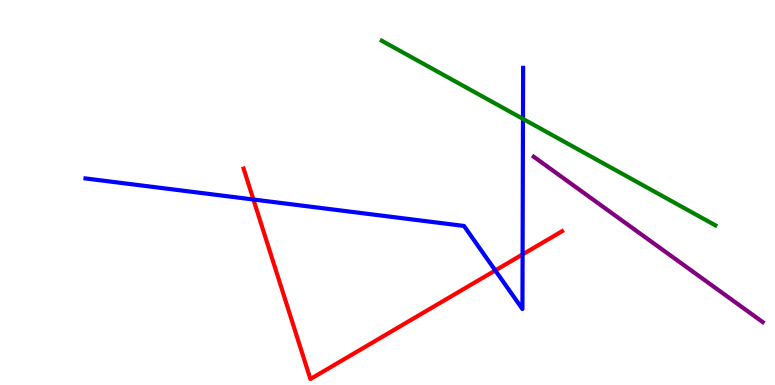[{'lines': ['blue', 'red'], 'intersections': [{'x': 3.27, 'y': 4.82}, {'x': 6.39, 'y': 2.98}, {'x': 6.74, 'y': 3.39}]}, {'lines': ['green', 'red'], 'intersections': []}, {'lines': ['purple', 'red'], 'intersections': []}, {'lines': ['blue', 'green'], 'intersections': [{'x': 6.75, 'y': 6.91}]}, {'lines': ['blue', 'purple'], 'intersections': []}, {'lines': ['green', 'purple'], 'intersections': []}]